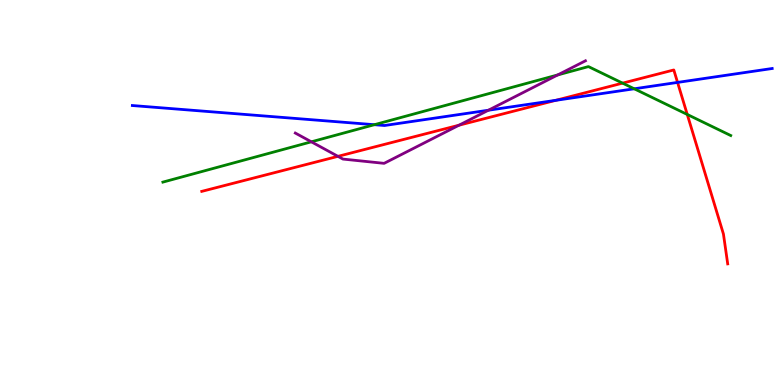[{'lines': ['blue', 'red'], 'intersections': [{'x': 7.17, 'y': 7.39}, {'x': 8.74, 'y': 7.86}]}, {'lines': ['green', 'red'], 'intersections': [{'x': 8.03, 'y': 7.84}, {'x': 8.87, 'y': 7.03}]}, {'lines': ['purple', 'red'], 'intersections': [{'x': 4.36, 'y': 5.94}, {'x': 5.92, 'y': 6.75}]}, {'lines': ['blue', 'green'], 'intersections': [{'x': 4.83, 'y': 6.76}, {'x': 8.18, 'y': 7.69}]}, {'lines': ['blue', 'purple'], 'intersections': [{'x': 6.3, 'y': 7.14}]}, {'lines': ['green', 'purple'], 'intersections': [{'x': 4.02, 'y': 6.32}, {'x': 7.2, 'y': 8.05}]}]